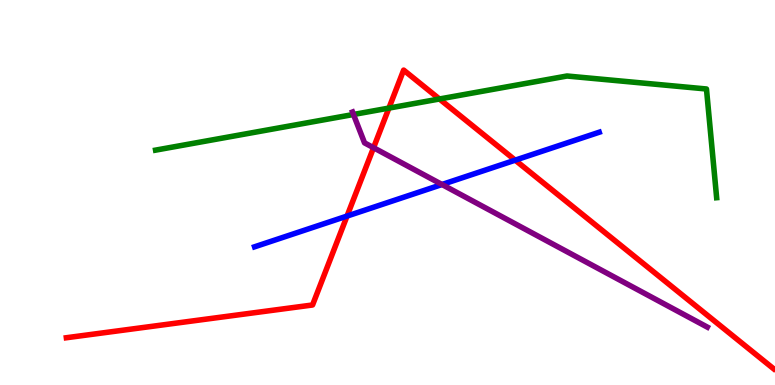[{'lines': ['blue', 'red'], 'intersections': [{'x': 4.48, 'y': 4.39}, {'x': 6.65, 'y': 5.84}]}, {'lines': ['green', 'red'], 'intersections': [{'x': 5.02, 'y': 7.19}, {'x': 5.67, 'y': 7.43}]}, {'lines': ['purple', 'red'], 'intersections': [{'x': 4.82, 'y': 6.16}]}, {'lines': ['blue', 'green'], 'intersections': []}, {'lines': ['blue', 'purple'], 'intersections': [{'x': 5.7, 'y': 5.21}]}, {'lines': ['green', 'purple'], 'intersections': [{'x': 4.56, 'y': 7.03}]}]